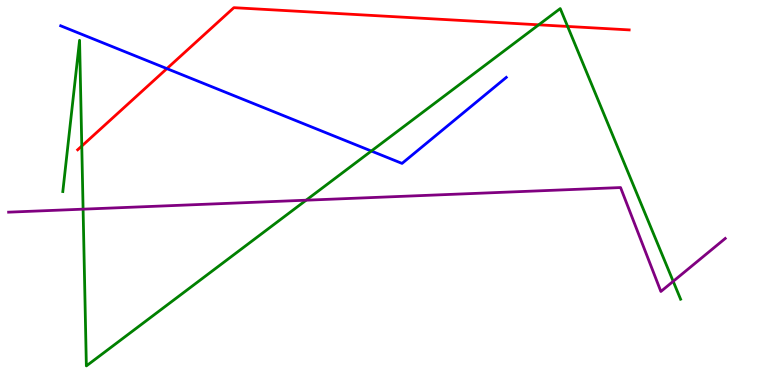[{'lines': ['blue', 'red'], 'intersections': [{'x': 2.15, 'y': 8.22}]}, {'lines': ['green', 'red'], 'intersections': [{'x': 1.06, 'y': 6.21}, {'x': 6.95, 'y': 9.36}, {'x': 7.32, 'y': 9.31}]}, {'lines': ['purple', 'red'], 'intersections': []}, {'lines': ['blue', 'green'], 'intersections': [{'x': 4.79, 'y': 6.08}]}, {'lines': ['blue', 'purple'], 'intersections': []}, {'lines': ['green', 'purple'], 'intersections': [{'x': 1.07, 'y': 4.57}, {'x': 3.95, 'y': 4.8}, {'x': 8.69, 'y': 2.69}]}]